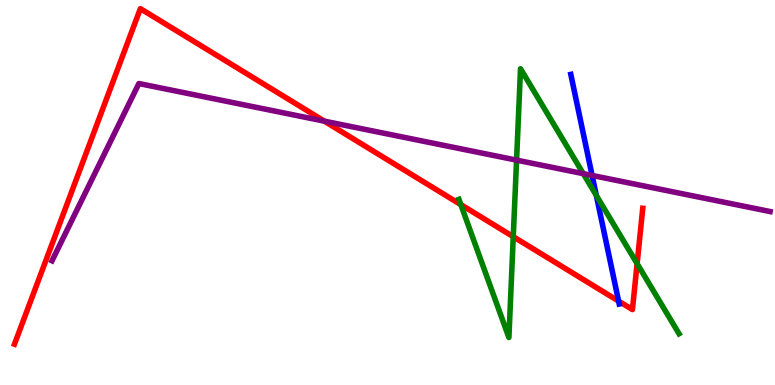[{'lines': ['blue', 'red'], 'intersections': [{'x': 7.98, 'y': 2.18}]}, {'lines': ['green', 'red'], 'intersections': [{'x': 5.95, 'y': 4.68}, {'x': 6.62, 'y': 3.85}, {'x': 8.22, 'y': 3.15}]}, {'lines': ['purple', 'red'], 'intersections': [{'x': 4.18, 'y': 6.85}]}, {'lines': ['blue', 'green'], 'intersections': [{'x': 7.69, 'y': 4.92}]}, {'lines': ['blue', 'purple'], 'intersections': [{'x': 7.64, 'y': 5.44}]}, {'lines': ['green', 'purple'], 'intersections': [{'x': 6.67, 'y': 5.84}, {'x': 7.53, 'y': 5.49}]}]